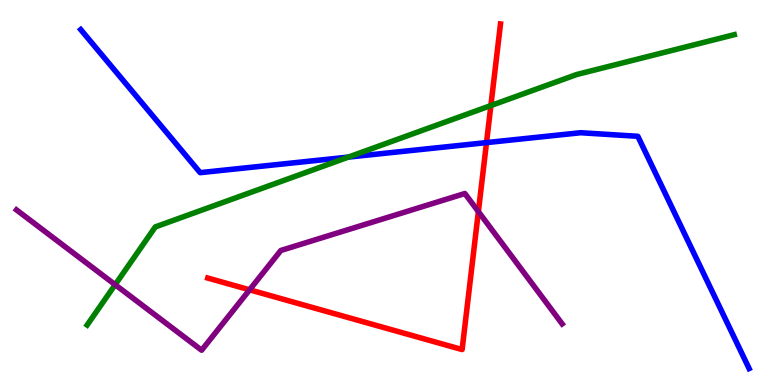[{'lines': ['blue', 'red'], 'intersections': [{'x': 6.28, 'y': 6.3}]}, {'lines': ['green', 'red'], 'intersections': [{'x': 6.33, 'y': 7.26}]}, {'lines': ['purple', 'red'], 'intersections': [{'x': 3.22, 'y': 2.47}, {'x': 6.17, 'y': 4.5}]}, {'lines': ['blue', 'green'], 'intersections': [{'x': 4.49, 'y': 5.92}]}, {'lines': ['blue', 'purple'], 'intersections': []}, {'lines': ['green', 'purple'], 'intersections': [{'x': 1.49, 'y': 2.61}]}]